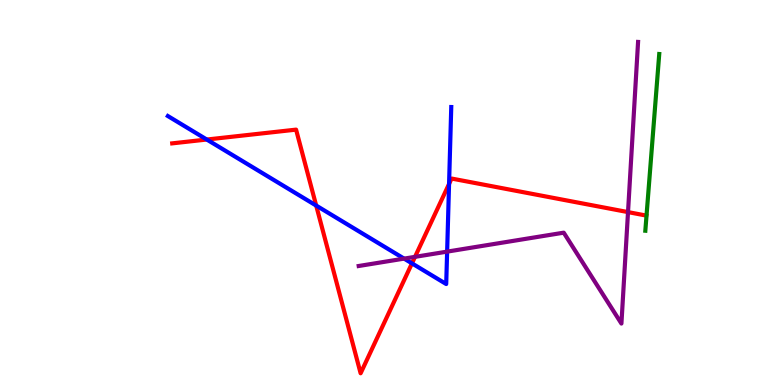[{'lines': ['blue', 'red'], 'intersections': [{'x': 2.67, 'y': 6.38}, {'x': 4.08, 'y': 4.66}, {'x': 5.32, 'y': 3.16}, {'x': 5.79, 'y': 5.22}]}, {'lines': ['green', 'red'], 'intersections': []}, {'lines': ['purple', 'red'], 'intersections': [{'x': 5.35, 'y': 3.33}, {'x': 8.1, 'y': 4.49}]}, {'lines': ['blue', 'green'], 'intersections': []}, {'lines': ['blue', 'purple'], 'intersections': [{'x': 5.21, 'y': 3.28}, {'x': 5.77, 'y': 3.46}]}, {'lines': ['green', 'purple'], 'intersections': []}]